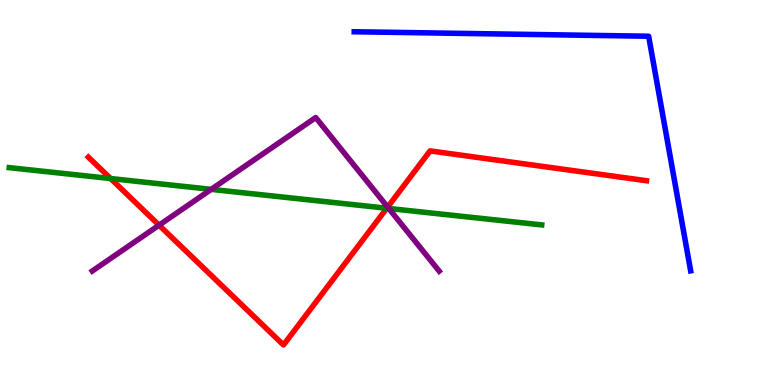[{'lines': ['blue', 'red'], 'intersections': []}, {'lines': ['green', 'red'], 'intersections': [{'x': 1.43, 'y': 5.36}, {'x': 4.99, 'y': 4.59}]}, {'lines': ['purple', 'red'], 'intersections': [{'x': 2.05, 'y': 4.15}, {'x': 5.0, 'y': 4.62}]}, {'lines': ['blue', 'green'], 'intersections': []}, {'lines': ['blue', 'purple'], 'intersections': []}, {'lines': ['green', 'purple'], 'intersections': [{'x': 2.73, 'y': 5.08}, {'x': 5.02, 'y': 4.59}]}]